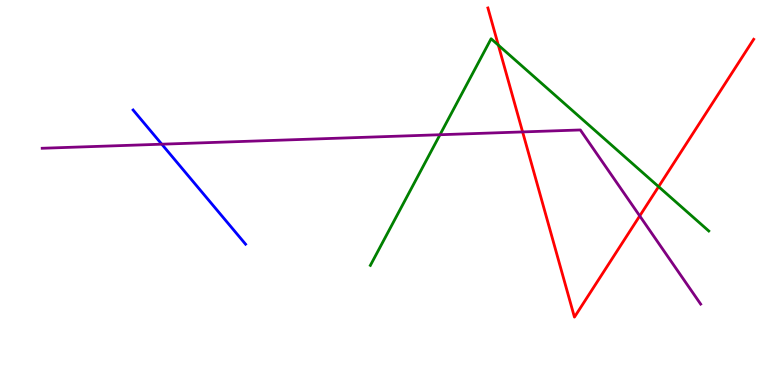[{'lines': ['blue', 'red'], 'intersections': []}, {'lines': ['green', 'red'], 'intersections': [{'x': 6.43, 'y': 8.83}, {'x': 8.5, 'y': 5.15}]}, {'lines': ['purple', 'red'], 'intersections': [{'x': 6.74, 'y': 6.57}, {'x': 8.25, 'y': 4.39}]}, {'lines': ['blue', 'green'], 'intersections': []}, {'lines': ['blue', 'purple'], 'intersections': [{'x': 2.09, 'y': 6.25}]}, {'lines': ['green', 'purple'], 'intersections': [{'x': 5.68, 'y': 6.5}]}]